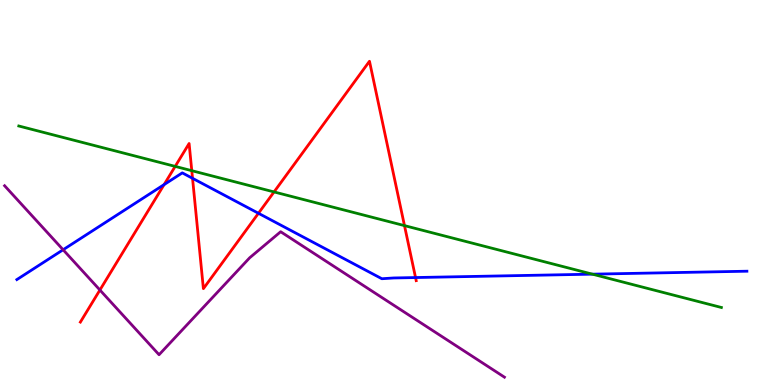[{'lines': ['blue', 'red'], 'intersections': [{'x': 2.12, 'y': 5.2}, {'x': 2.48, 'y': 5.37}, {'x': 3.33, 'y': 4.46}, {'x': 5.36, 'y': 2.79}]}, {'lines': ['green', 'red'], 'intersections': [{'x': 2.26, 'y': 5.68}, {'x': 2.47, 'y': 5.57}, {'x': 3.54, 'y': 5.01}, {'x': 5.22, 'y': 4.14}]}, {'lines': ['purple', 'red'], 'intersections': [{'x': 1.29, 'y': 2.47}]}, {'lines': ['blue', 'green'], 'intersections': [{'x': 7.64, 'y': 2.88}]}, {'lines': ['blue', 'purple'], 'intersections': [{'x': 0.814, 'y': 3.51}]}, {'lines': ['green', 'purple'], 'intersections': []}]